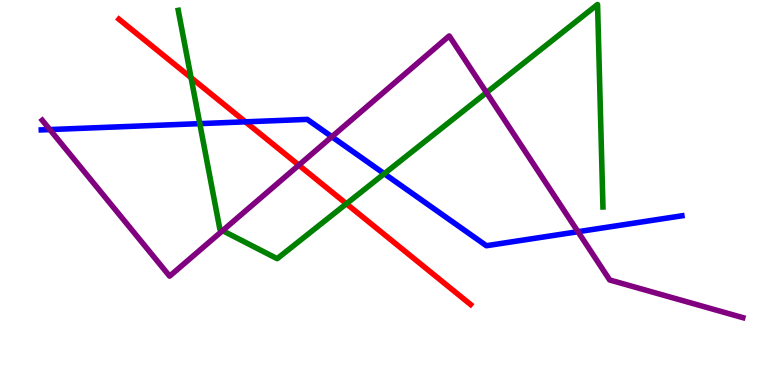[{'lines': ['blue', 'red'], 'intersections': [{'x': 3.17, 'y': 6.84}]}, {'lines': ['green', 'red'], 'intersections': [{'x': 2.47, 'y': 7.98}, {'x': 4.47, 'y': 4.71}]}, {'lines': ['purple', 'red'], 'intersections': [{'x': 3.86, 'y': 5.71}]}, {'lines': ['blue', 'green'], 'intersections': [{'x': 2.58, 'y': 6.79}, {'x': 4.96, 'y': 5.49}]}, {'lines': ['blue', 'purple'], 'intersections': [{'x': 0.643, 'y': 6.63}, {'x': 4.28, 'y': 6.45}, {'x': 7.46, 'y': 3.98}]}, {'lines': ['green', 'purple'], 'intersections': [{'x': 2.87, 'y': 4.01}, {'x': 6.28, 'y': 7.59}]}]